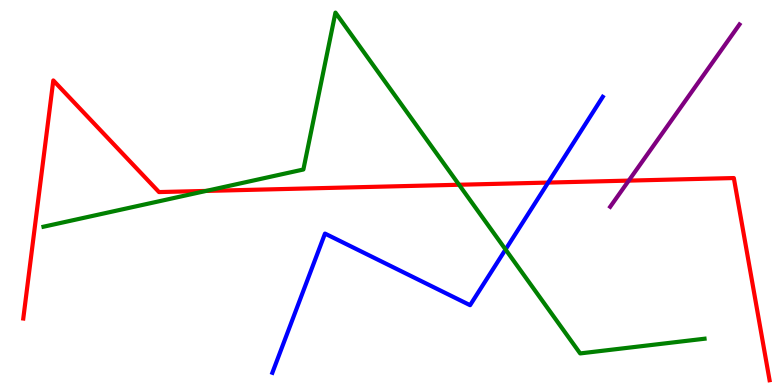[{'lines': ['blue', 'red'], 'intersections': [{'x': 7.07, 'y': 5.26}]}, {'lines': ['green', 'red'], 'intersections': [{'x': 2.66, 'y': 5.04}, {'x': 5.92, 'y': 5.2}]}, {'lines': ['purple', 'red'], 'intersections': [{'x': 8.11, 'y': 5.31}]}, {'lines': ['blue', 'green'], 'intersections': [{'x': 6.52, 'y': 3.52}]}, {'lines': ['blue', 'purple'], 'intersections': []}, {'lines': ['green', 'purple'], 'intersections': []}]